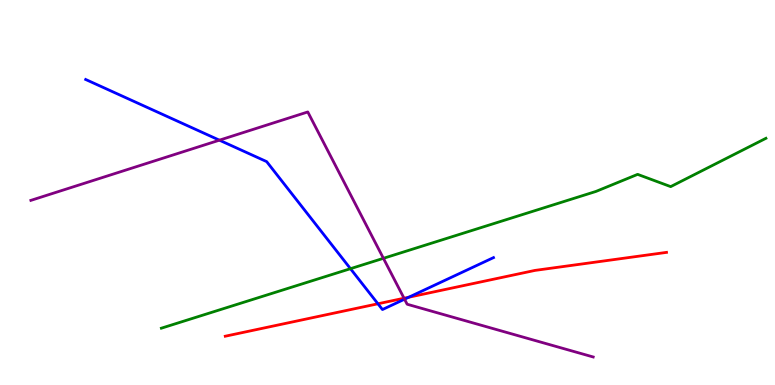[{'lines': ['blue', 'red'], 'intersections': [{'x': 4.88, 'y': 2.11}, {'x': 5.27, 'y': 2.28}]}, {'lines': ['green', 'red'], 'intersections': []}, {'lines': ['purple', 'red'], 'intersections': [{'x': 5.21, 'y': 2.25}]}, {'lines': ['blue', 'green'], 'intersections': [{'x': 4.52, 'y': 3.02}]}, {'lines': ['blue', 'purple'], 'intersections': [{'x': 2.83, 'y': 6.36}, {'x': 5.22, 'y': 2.23}]}, {'lines': ['green', 'purple'], 'intersections': [{'x': 4.95, 'y': 3.29}]}]